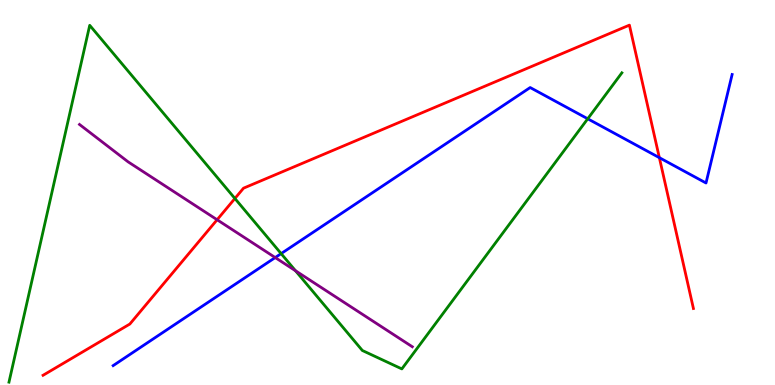[{'lines': ['blue', 'red'], 'intersections': [{'x': 8.51, 'y': 5.9}]}, {'lines': ['green', 'red'], 'intersections': [{'x': 3.03, 'y': 4.84}]}, {'lines': ['purple', 'red'], 'intersections': [{'x': 2.8, 'y': 4.29}]}, {'lines': ['blue', 'green'], 'intersections': [{'x': 3.63, 'y': 3.41}, {'x': 7.58, 'y': 6.91}]}, {'lines': ['blue', 'purple'], 'intersections': [{'x': 3.55, 'y': 3.31}]}, {'lines': ['green', 'purple'], 'intersections': [{'x': 3.81, 'y': 2.97}]}]